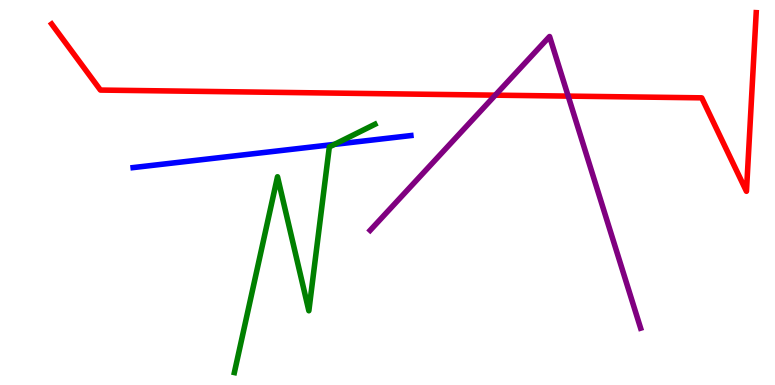[{'lines': ['blue', 'red'], 'intersections': []}, {'lines': ['green', 'red'], 'intersections': []}, {'lines': ['purple', 'red'], 'intersections': [{'x': 6.39, 'y': 7.53}, {'x': 7.33, 'y': 7.5}]}, {'lines': ['blue', 'green'], 'intersections': [{'x': 4.32, 'y': 6.25}]}, {'lines': ['blue', 'purple'], 'intersections': []}, {'lines': ['green', 'purple'], 'intersections': []}]